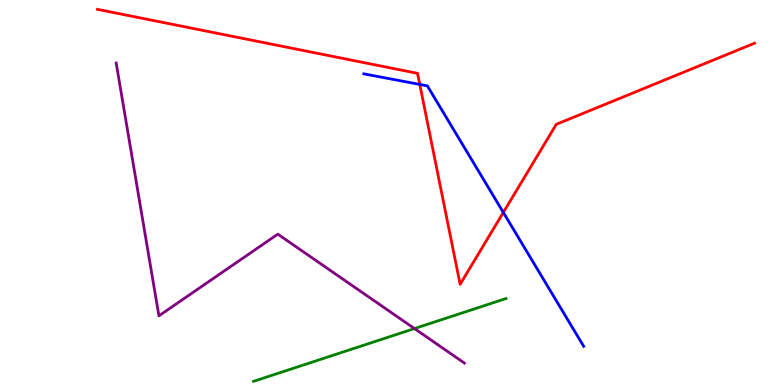[{'lines': ['blue', 'red'], 'intersections': [{'x': 5.42, 'y': 7.81}, {'x': 6.49, 'y': 4.48}]}, {'lines': ['green', 'red'], 'intersections': []}, {'lines': ['purple', 'red'], 'intersections': []}, {'lines': ['blue', 'green'], 'intersections': []}, {'lines': ['blue', 'purple'], 'intersections': []}, {'lines': ['green', 'purple'], 'intersections': [{'x': 5.35, 'y': 1.47}]}]